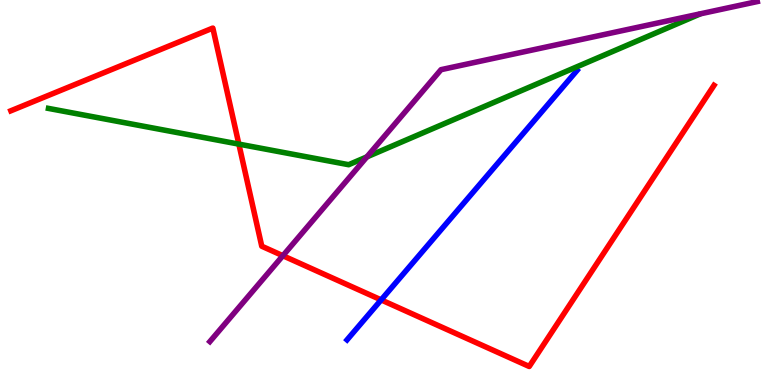[{'lines': ['blue', 'red'], 'intersections': [{'x': 4.92, 'y': 2.21}]}, {'lines': ['green', 'red'], 'intersections': [{'x': 3.08, 'y': 6.26}]}, {'lines': ['purple', 'red'], 'intersections': [{'x': 3.65, 'y': 3.36}]}, {'lines': ['blue', 'green'], 'intersections': []}, {'lines': ['blue', 'purple'], 'intersections': []}, {'lines': ['green', 'purple'], 'intersections': [{'x': 4.73, 'y': 5.93}]}]